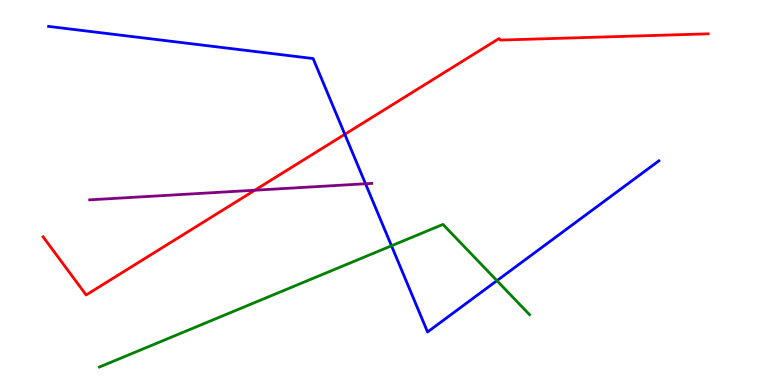[{'lines': ['blue', 'red'], 'intersections': [{'x': 4.45, 'y': 6.51}]}, {'lines': ['green', 'red'], 'intersections': []}, {'lines': ['purple', 'red'], 'intersections': [{'x': 3.29, 'y': 5.06}]}, {'lines': ['blue', 'green'], 'intersections': [{'x': 5.05, 'y': 3.62}, {'x': 6.41, 'y': 2.71}]}, {'lines': ['blue', 'purple'], 'intersections': [{'x': 4.72, 'y': 5.23}]}, {'lines': ['green', 'purple'], 'intersections': []}]